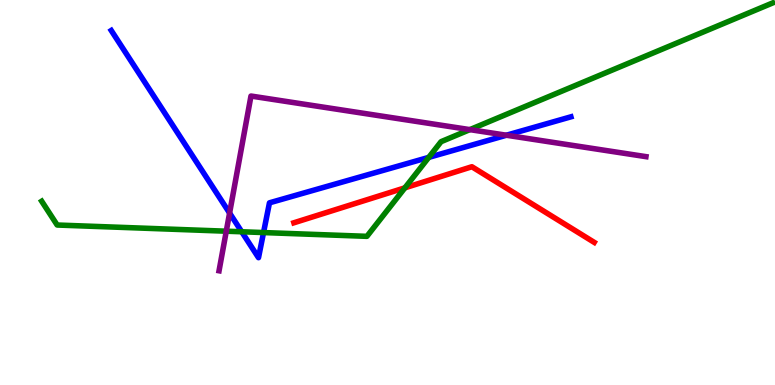[{'lines': ['blue', 'red'], 'intersections': []}, {'lines': ['green', 'red'], 'intersections': [{'x': 5.22, 'y': 5.12}]}, {'lines': ['purple', 'red'], 'intersections': []}, {'lines': ['blue', 'green'], 'intersections': [{'x': 3.12, 'y': 3.98}, {'x': 3.4, 'y': 3.96}, {'x': 5.53, 'y': 5.91}]}, {'lines': ['blue', 'purple'], 'intersections': [{'x': 2.96, 'y': 4.47}, {'x': 6.53, 'y': 6.49}]}, {'lines': ['green', 'purple'], 'intersections': [{'x': 2.92, 'y': 3.99}, {'x': 6.06, 'y': 6.63}]}]